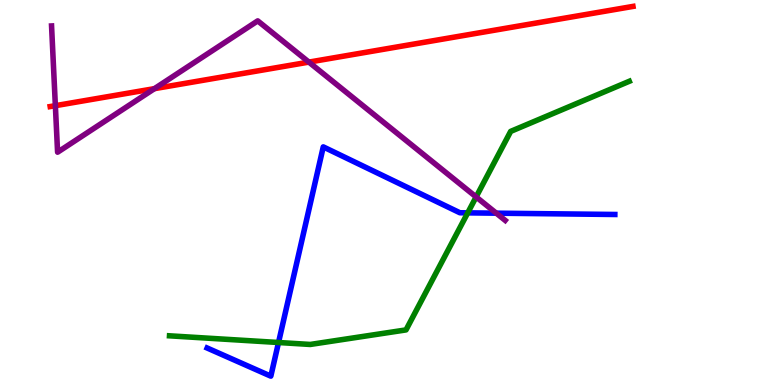[{'lines': ['blue', 'red'], 'intersections': []}, {'lines': ['green', 'red'], 'intersections': []}, {'lines': ['purple', 'red'], 'intersections': [{'x': 0.714, 'y': 7.26}, {'x': 1.99, 'y': 7.7}, {'x': 3.99, 'y': 8.39}]}, {'lines': ['blue', 'green'], 'intersections': [{'x': 3.59, 'y': 1.1}, {'x': 6.04, 'y': 4.47}]}, {'lines': ['blue', 'purple'], 'intersections': [{'x': 6.4, 'y': 4.46}]}, {'lines': ['green', 'purple'], 'intersections': [{'x': 6.14, 'y': 4.88}]}]